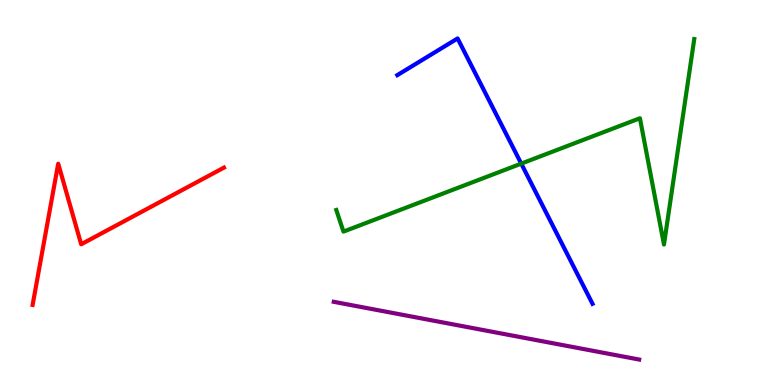[{'lines': ['blue', 'red'], 'intersections': []}, {'lines': ['green', 'red'], 'intersections': []}, {'lines': ['purple', 'red'], 'intersections': []}, {'lines': ['blue', 'green'], 'intersections': [{'x': 6.73, 'y': 5.75}]}, {'lines': ['blue', 'purple'], 'intersections': []}, {'lines': ['green', 'purple'], 'intersections': []}]